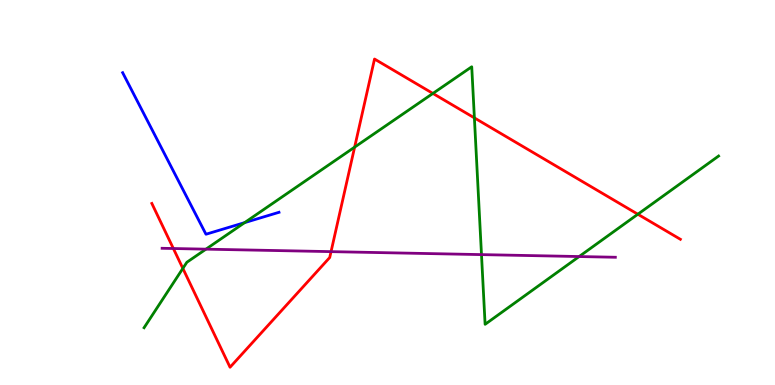[{'lines': ['blue', 'red'], 'intersections': []}, {'lines': ['green', 'red'], 'intersections': [{'x': 2.36, 'y': 3.03}, {'x': 4.58, 'y': 6.18}, {'x': 5.59, 'y': 7.57}, {'x': 6.12, 'y': 6.94}, {'x': 8.23, 'y': 4.44}]}, {'lines': ['purple', 'red'], 'intersections': [{'x': 2.24, 'y': 3.55}, {'x': 4.27, 'y': 3.46}]}, {'lines': ['blue', 'green'], 'intersections': [{'x': 3.16, 'y': 4.22}]}, {'lines': ['blue', 'purple'], 'intersections': []}, {'lines': ['green', 'purple'], 'intersections': [{'x': 2.66, 'y': 3.53}, {'x': 6.21, 'y': 3.39}, {'x': 7.47, 'y': 3.34}]}]